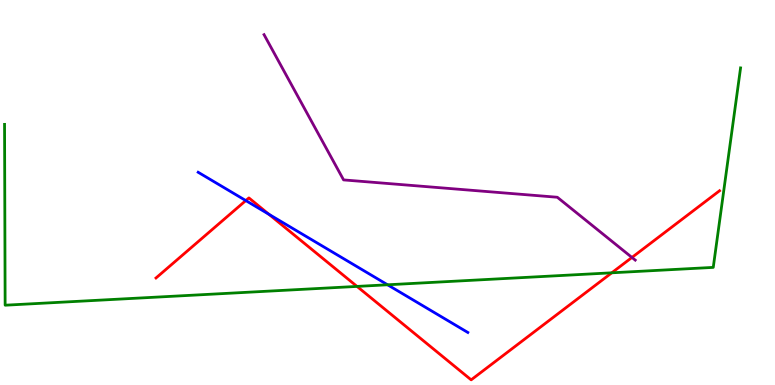[{'lines': ['blue', 'red'], 'intersections': [{'x': 3.17, 'y': 4.79}, {'x': 3.47, 'y': 4.43}]}, {'lines': ['green', 'red'], 'intersections': [{'x': 4.61, 'y': 2.56}, {'x': 7.89, 'y': 2.91}]}, {'lines': ['purple', 'red'], 'intersections': [{'x': 8.15, 'y': 3.31}]}, {'lines': ['blue', 'green'], 'intersections': [{'x': 5.0, 'y': 2.6}]}, {'lines': ['blue', 'purple'], 'intersections': []}, {'lines': ['green', 'purple'], 'intersections': []}]